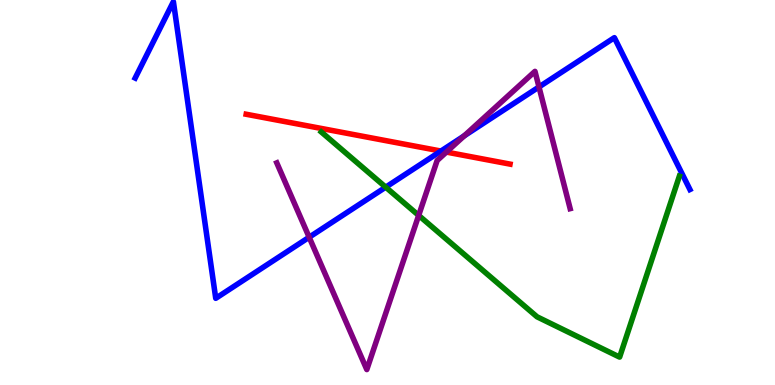[{'lines': ['blue', 'red'], 'intersections': [{'x': 5.69, 'y': 6.08}]}, {'lines': ['green', 'red'], 'intersections': []}, {'lines': ['purple', 'red'], 'intersections': [{'x': 5.76, 'y': 6.05}]}, {'lines': ['blue', 'green'], 'intersections': [{'x': 4.98, 'y': 5.14}]}, {'lines': ['blue', 'purple'], 'intersections': [{'x': 3.99, 'y': 3.84}, {'x': 5.99, 'y': 6.47}, {'x': 6.95, 'y': 7.74}]}, {'lines': ['green', 'purple'], 'intersections': [{'x': 5.4, 'y': 4.41}]}]